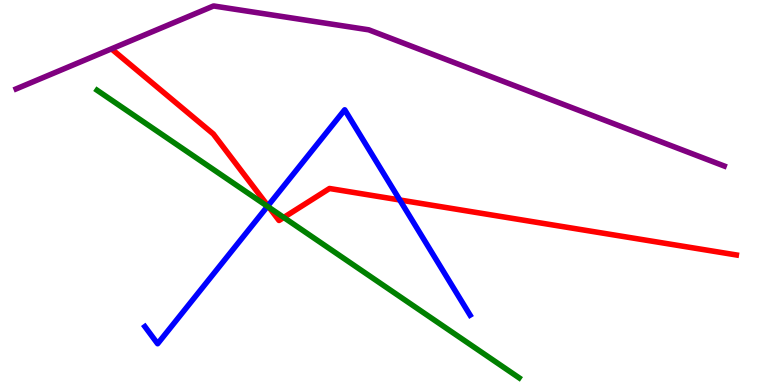[{'lines': ['blue', 'red'], 'intersections': [{'x': 3.46, 'y': 4.65}, {'x': 5.16, 'y': 4.81}]}, {'lines': ['green', 'red'], 'intersections': [{'x': 3.47, 'y': 4.61}, {'x': 3.66, 'y': 4.35}]}, {'lines': ['purple', 'red'], 'intersections': []}, {'lines': ['blue', 'green'], 'intersections': [{'x': 3.45, 'y': 4.64}]}, {'lines': ['blue', 'purple'], 'intersections': []}, {'lines': ['green', 'purple'], 'intersections': []}]